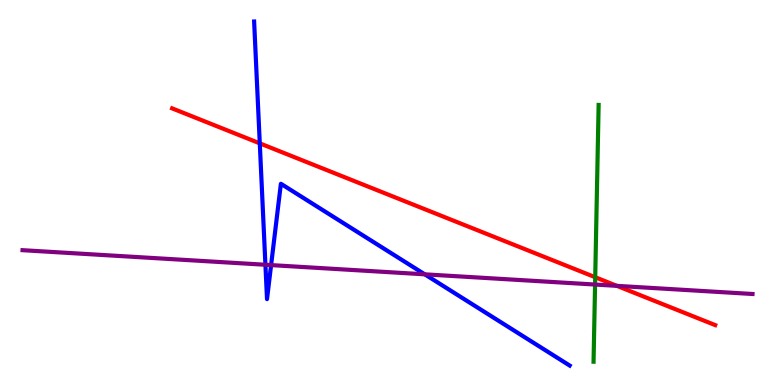[{'lines': ['blue', 'red'], 'intersections': [{'x': 3.35, 'y': 6.28}]}, {'lines': ['green', 'red'], 'intersections': [{'x': 7.68, 'y': 2.8}]}, {'lines': ['purple', 'red'], 'intersections': [{'x': 7.96, 'y': 2.58}]}, {'lines': ['blue', 'green'], 'intersections': []}, {'lines': ['blue', 'purple'], 'intersections': [{'x': 3.42, 'y': 3.12}, {'x': 3.5, 'y': 3.11}, {'x': 5.48, 'y': 2.87}]}, {'lines': ['green', 'purple'], 'intersections': [{'x': 7.68, 'y': 2.61}]}]